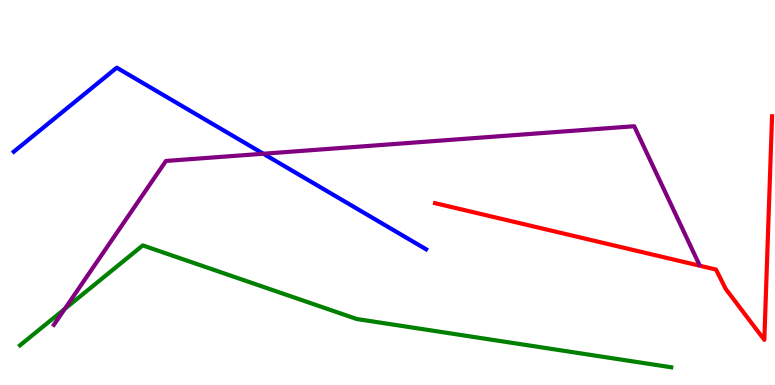[{'lines': ['blue', 'red'], 'intersections': []}, {'lines': ['green', 'red'], 'intersections': []}, {'lines': ['purple', 'red'], 'intersections': []}, {'lines': ['blue', 'green'], 'intersections': []}, {'lines': ['blue', 'purple'], 'intersections': [{'x': 3.4, 'y': 6.01}]}, {'lines': ['green', 'purple'], 'intersections': [{'x': 0.836, 'y': 1.98}]}]